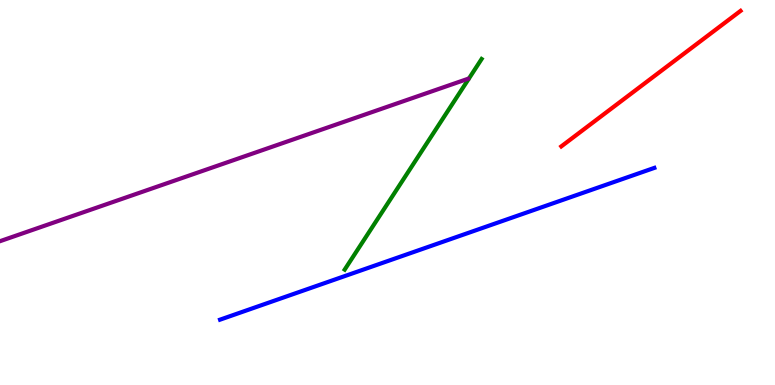[{'lines': ['blue', 'red'], 'intersections': []}, {'lines': ['green', 'red'], 'intersections': []}, {'lines': ['purple', 'red'], 'intersections': []}, {'lines': ['blue', 'green'], 'intersections': []}, {'lines': ['blue', 'purple'], 'intersections': []}, {'lines': ['green', 'purple'], 'intersections': []}]